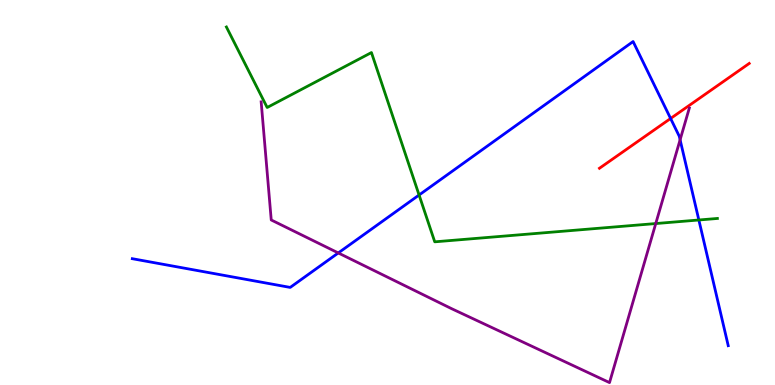[{'lines': ['blue', 'red'], 'intersections': [{'x': 8.65, 'y': 6.92}]}, {'lines': ['green', 'red'], 'intersections': []}, {'lines': ['purple', 'red'], 'intersections': []}, {'lines': ['blue', 'green'], 'intersections': [{'x': 5.41, 'y': 4.93}, {'x': 9.02, 'y': 4.29}]}, {'lines': ['blue', 'purple'], 'intersections': [{'x': 4.36, 'y': 3.43}, {'x': 8.78, 'y': 6.37}]}, {'lines': ['green', 'purple'], 'intersections': [{'x': 8.46, 'y': 4.19}]}]